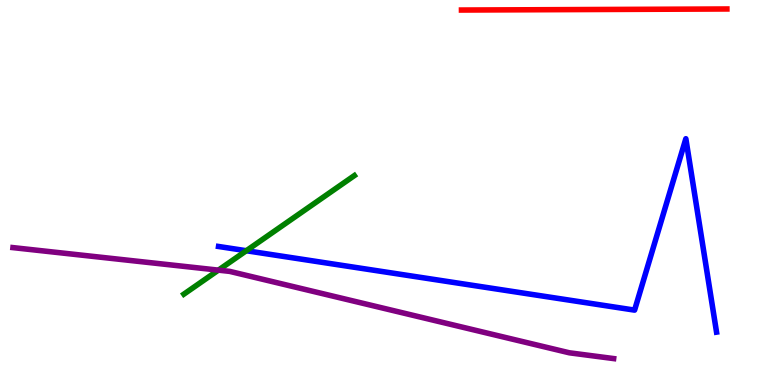[{'lines': ['blue', 'red'], 'intersections': []}, {'lines': ['green', 'red'], 'intersections': []}, {'lines': ['purple', 'red'], 'intersections': []}, {'lines': ['blue', 'green'], 'intersections': [{'x': 3.18, 'y': 3.49}]}, {'lines': ['blue', 'purple'], 'intersections': []}, {'lines': ['green', 'purple'], 'intersections': [{'x': 2.82, 'y': 2.98}]}]